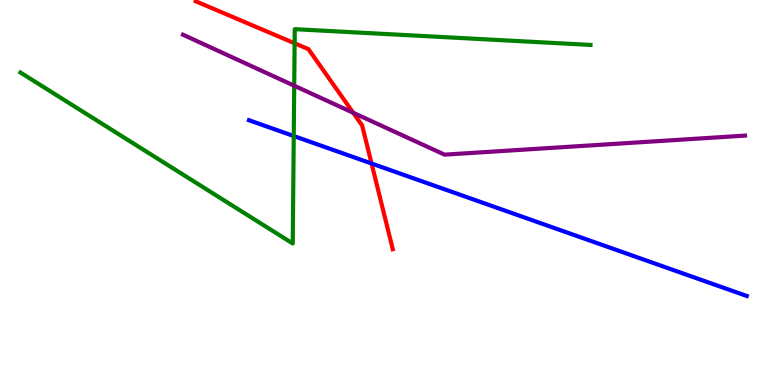[{'lines': ['blue', 'red'], 'intersections': [{'x': 4.79, 'y': 5.75}]}, {'lines': ['green', 'red'], 'intersections': [{'x': 3.8, 'y': 8.88}]}, {'lines': ['purple', 'red'], 'intersections': [{'x': 4.56, 'y': 7.07}]}, {'lines': ['blue', 'green'], 'intersections': [{'x': 3.79, 'y': 6.47}]}, {'lines': ['blue', 'purple'], 'intersections': []}, {'lines': ['green', 'purple'], 'intersections': [{'x': 3.8, 'y': 7.77}]}]